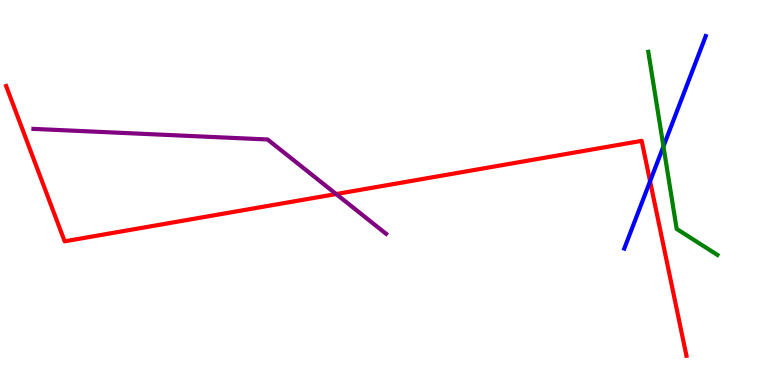[{'lines': ['blue', 'red'], 'intersections': [{'x': 8.39, 'y': 5.29}]}, {'lines': ['green', 'red'], 'intersections': []}, {'lines': ['purple', 'red'], 'intersections': [{'x': 4.34, 'y': 4.96}]}, {'lines': ['blue', 'green'], 'intersections': [{'x': 8.56, 'y': 6.2}]}, {'lines': ['blue', 'purple'], 'intersections': []}, {'lines': ['green', 'purple'], 'intersections': []}]